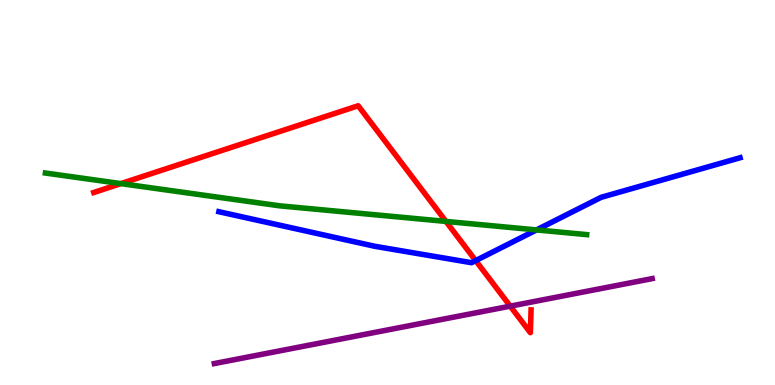[{'lines': ['blue', 'red'], 'intersections': [{'x': 6.14, 'y': 3.23}]}, {'lines': ['green', 'red'], 'intersections': [{'x': 1.56, 'y': 5.23}, {'x': 5.75, 'y': 4.25}]}, {'lines': ['purple', 'red'], 'intersections': [{'x': 6.58, 'y': 2.05}]}, {'lines': ['blue', 'green'], 'intersections': [{'x': 6.92, 'y': 4.03}]}, {'lines': ['blue', 'purple'], 'intersections': []}, {'lines': ['green', 'purple'], 'intersections': []}]